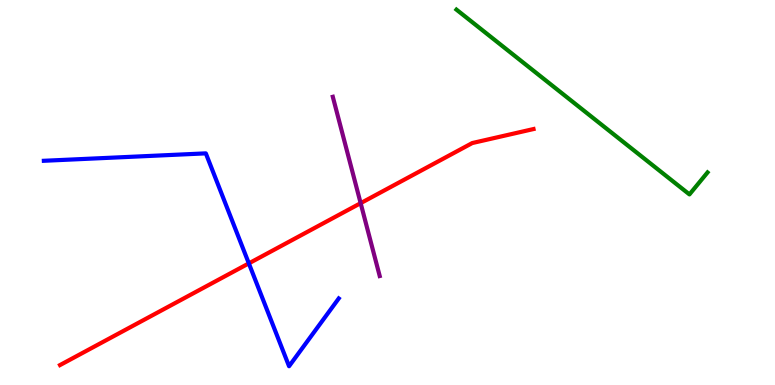[{'lines': ['blue', 'red'], 'intersections': [{'x': 3.21, 'y': 3.16}]}, {'lines': ['green', 'red'], 'intersections': []}, {'lines': ['purple', 'red'], 'intersections': [{'x': 4.65, 'y': 4.72}]}, {'lines': ['blue', 'green'], 'intersections': []}, {'lines': ['blue', 'purple'], 'intersections': []}, {'lines': ['green', 'purple'], 'intersections': []}]